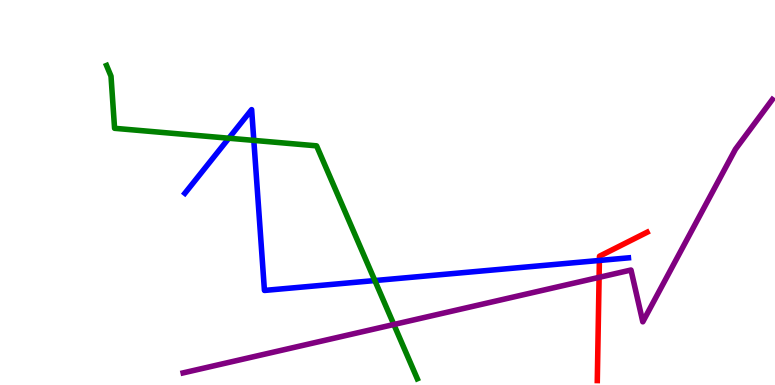[{'lines': ['blue', 'red'], 'intersections': [{'x': 7.73, 'y': 3.23}]}, {'lines': ['green', 'red'], 'intersections': []}, {'lines': ['purple', 'red'], 'intersections': [{'x': 7.73, 'y': 2.8}]}, {'lines': ['blue', 'green'], 'intersections': [{'x': 2.95, 'y': 6.41}, {'x': 3.28, 'y': 6.35}, {'x': 4.84, 'y': 2.71}]}, {'lines': ['blue', 'purple'], 'intersections': []}, {'lines': ['green', 'purple'], 'intersections': [{'x': 5.08, 'y': 1.57}]}]